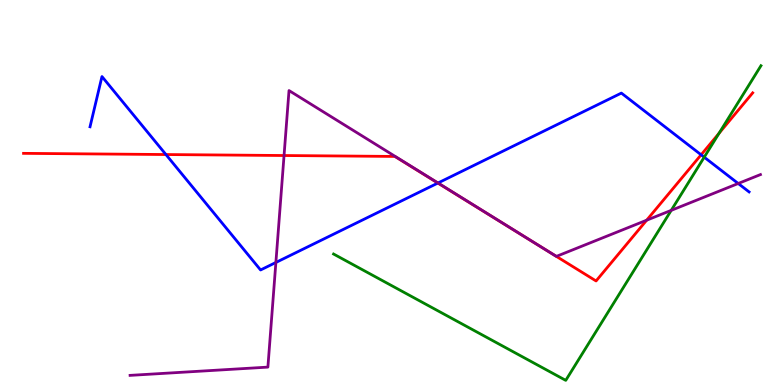[{'lines': ['blue', 'red'], 'intersections': [{'x': 2.14, 'y': 5.99}, {'x': 5.65, 'y': 5.25}, {'x': 9.05, 'y': 5.98}]}, {'lines': ['green', 'red'], 'intersections': [{'x': 9.28, 'y': 6.54}]}, {'lines': ['purple', 'red'], 'intersections': [{'x': 3.67, 'y': 5.96}, {'x': 7.12, 'y': 3.42}, {'x': 7.18, 'y': 3.34}, {'x': 8.34, 'y': 4.28}]}, {'lines': ['blue', 'green'], 'intersections': [{'x': 9.09, 'y': 5.92}]}, {'lines': ['blue', 'purple'], 'intersections': [{'x': 3.56, 'y': 3.18}, {'x': 5.65, 'y': 5.25}, {'x': 9.53, 'y': 5.23}]}, {'lines': ['green', 'purple'], 'intersections': [{'x': 8.66, 'y': 4.54}]}]